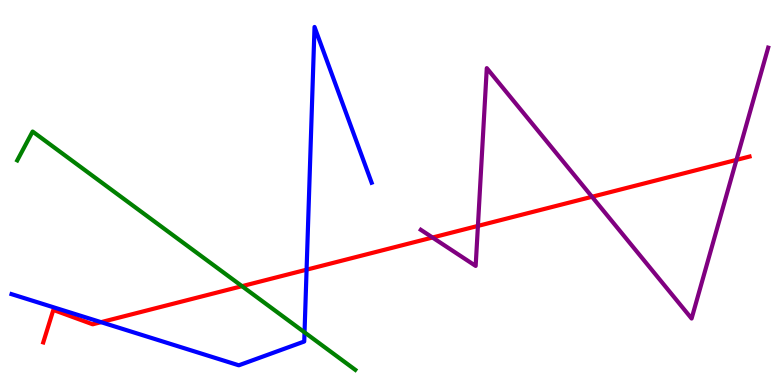[{'lines': ['blue', 'red'], 'intersections': [{'x': 1.3, 'y': 1.63}, {'x': 3.96, 'y': 3.0}]}, {'lines': ['green', 'red'], 'intersections': [{'x': 3.12, 'y': 2.57}]}, {'lines': ['purple', 'red'], 'intersections': [{'x': 5.58, 'y': 3.83}, {'x': 6.17, 'y': 4.13}, {'x': 7.64, 'y': 4.89}, {'x': 9.5, 'y': 5.85}]}, {'lines': ['blue', 'green'], 'intersections': [{'x': 3.93, 'y': 1.37}]}, {'lines': ['blue', 'purple'], 'intersections': []}, {'lines': ['green', 'purple'], 'intersections': []}]